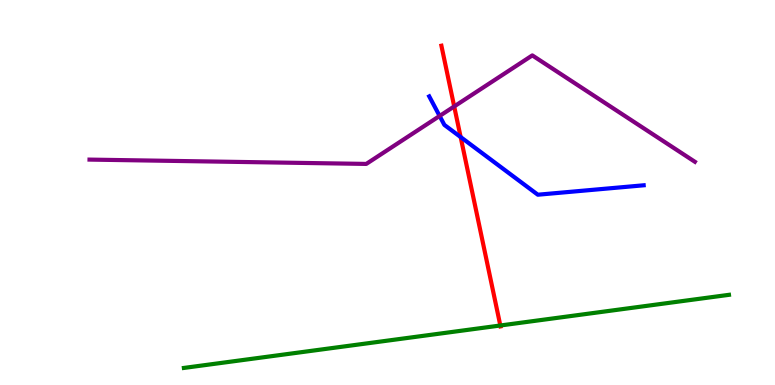[{'lines': ['blue', 'red'], 'intersections': [{'x': 5.94, 'y': 6.44}]}, {'lines': ['green', 'red'], 'intersections': [{'x': 6.46, 'y': 1.55}]}, {'lines': ['purple', 'red'], 'intersections': [{'x': 5.86, 'y': 7.24}]}, {'lines': ['blue', 'green'], 'intersections': []}, {'lines': ['blue', 'purple'], 'intersections': [{'x': 5.67, 'y': 6.99}]}, {'lines': ['green', 'purple'], 'intersections': []}]